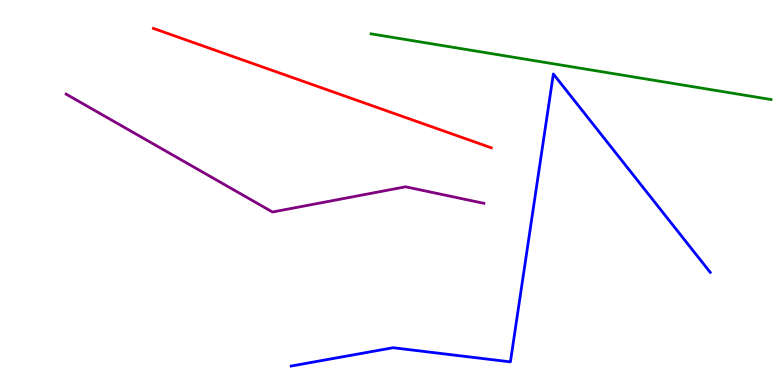[{'lines': ['blue', 'red'], 'intersections': []}, {'lines': ['green', 'red'], 'intersections': []}, {'lines': ['purple', 'red'], 'intersections': []}, {'lines': ['blue', 'green'], 'intersections': []}, {'lines': ['blue', 'purple'], 'intersections': []}, {'lines': ['green', 'purple'], 'intersections': []}]